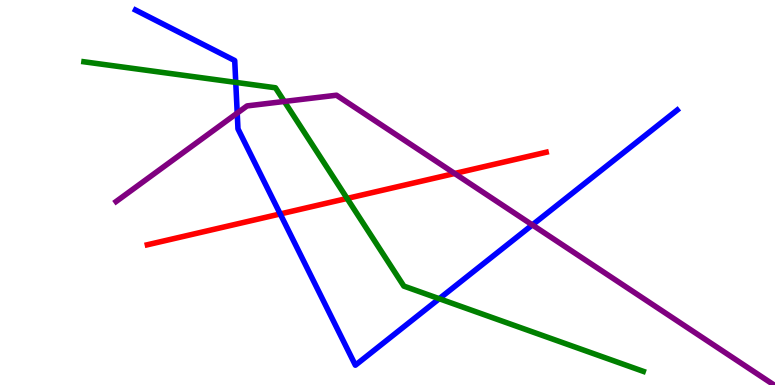[{'lines': ['blue', 'red'], 'intersections': [{'x': 3.62, 'y': 4.44}]}, {'lines': ['green', 'red'], 'intersections': [{'x': 4.48, 'y': 4.85}]}, {'lines': ['purple', 'red'], 'intersections': [{'x': 5.87, 'y': 5.49}]}, {'lines': ['blue', 'green'], 'intersections': [{'x': 3.04, 'y': 7.86}, {'x': 5.67, 'y': 2.24}]}, {'lines': ['blue', 'purple'], 'intersections': [{'x': 3.06, 'y': 7.06}, {'x': 6.87, 'y': 4.16}]}, {'lines': ['green', 'purple'], 'intersections': [{'x': 3.67, 'y': 7.36}]}]